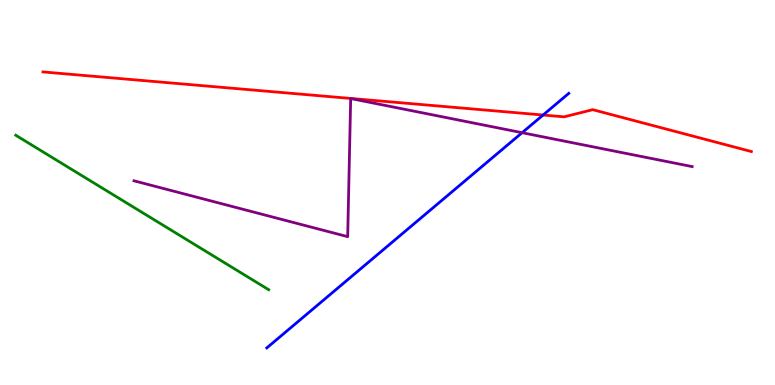[{'lines': ['blue', 'red'], 'intersections': [{'x': 7.01, 'y': 7.01}]}, {'lines': ['green', 'red'], 'intersections': []}, {'lines': ['purple', 'red'], 'intersections': []}, {'lines': ['blue', 'green'], 'intersections': []}, {'lines': ['blue', 'purple'], 'intersections': [{'x': 6.74, 'y': 6.55}]}, {'lines': ['green', 'purple'], 'intersections': []}]